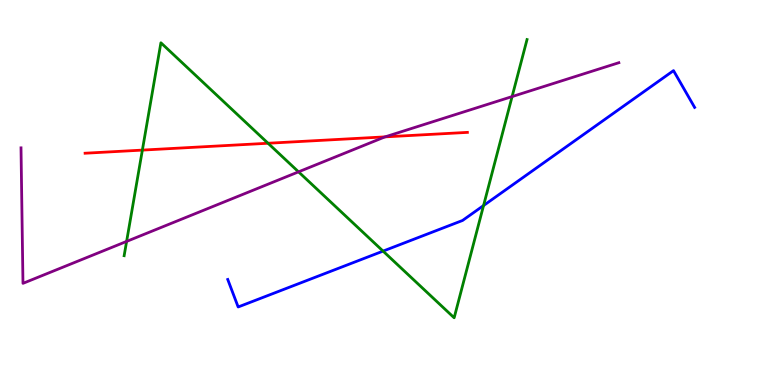[{'lines': ['blue', 'red'], 'intersections': []}, {'lines': ['green', 'red'], 'intersections': [{'x': 1.84, 'y': 6.1}, {'x': 3.46, 'y': 6.28}]}, {'lines': ['purple', 'red'], 'intersections': [{'x': 4.97, 'y': 6.44}]}, {'lines': ['blue', 'green'], 'intersections': [{'x': 4.94, 'y': 3.48}, {'x': 6.24, 'y': 4.66}]}, {'lines': ['blue', 'purple'], 'intersections': []}, {'lines': ['green', 'purple'], 'intersections': [{'x': 1.63, 'y': 3.73}, {'x': 3.85, 'y': 5.54}, {'x': 6.61, 'y': 7.49}]}]